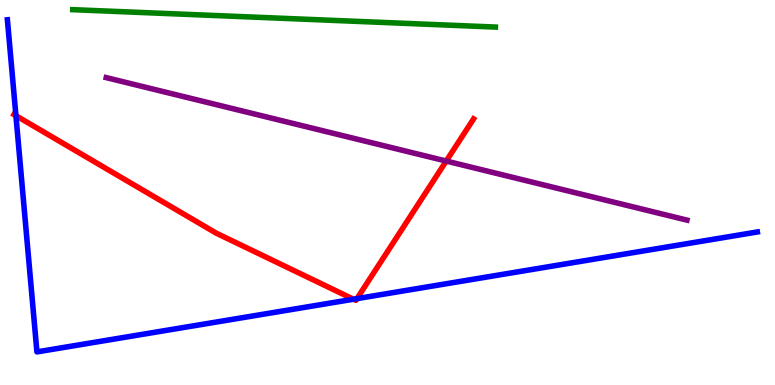[{'lines': ['blue', 'red'], 'intersections': [{'x': 0.205, 'y': 7.0}, {'x': 4.56, 'y': 2.23}, {'x': 4.61, 'y': 2.24}]}, {'lines': ['green', 'red'], 'intersections': []}, {'lines': ['purple', 'red'], 'intersections': [{'x': 5.76, 'y': 5.82}]}, {'lines': ['blue', 'green'], 'intersections': []}, {'lines': ['blue', 'purple'], 'intersections': []}, {'lines': ['green', 'purple'], 'intersections': []}]